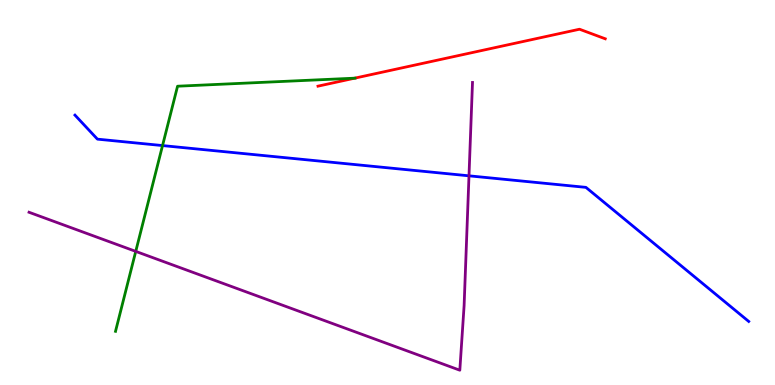[{'lines': ['blue', 'red'], 'intersections': []}, {'lines': ['green', 'red'], 'intersections': [{'x': 4.58, 'y': 7.97}]}, {'lines': ['purple', 'red'], 'intersections': []}, {'lines': ['blue', 'green'], 'intersections': [{'x': 2.1, 'y': 6.22}]}, {'lines': ['blue', 'purple'], 'intersections': [{'x': 6.05, 'y': 5.43}]}, {'lines': ['green', 'purple'], 'intersections': [{'x': 1.75, 'y': 3.47}]}]